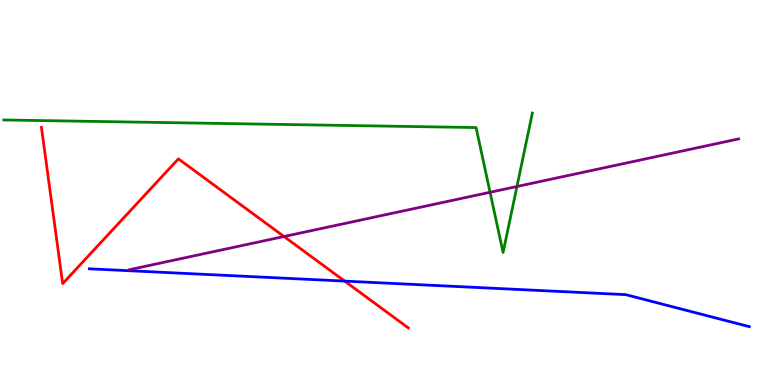[{'lines': ['blue', 'red'], 'intersections': [{'x': 4.45, 'y': 2.7}]}, {'lines': ['green', 'red'], 'intersections': []}, {'lines': ['purple', 'red'], 'intersections': [{'x': 3.66, 'y': 3.86}]}, {'lines': ['blue', 'green'], 'intersections': []}, {'lines': ['blue', 'purple'], 'intersections': []}, {'lines': ['green', 'purple'], 'intersections': [{'x': 6.32, 'y': 5.01}, {'x': 6.67, 'y': 5.16}]}]